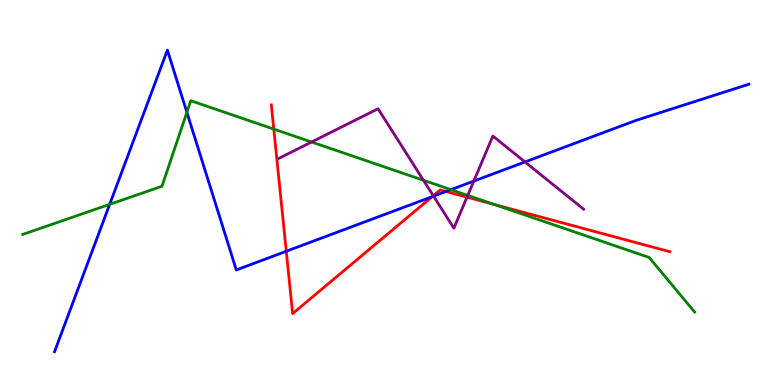[{'lines': ['blue', 'red'], 'intersections': [{'x': 3.69, 'y': 3.47}, {'x': 5.58, 'y': 4.89}, {'x': 5.75, 'y': 5.03}]}, {'lines': ['green', 'red'], 'intersections': [{'x': 3.53, 'y': 6.65}, {'x': 6.38, 'y': 4.69}]}, {'lines': ['purple', 'red'], 'intersections': [{'x': 5.59, 'y': 4.92}, {'x': 6.03, 'y': 4.88}]}, {'lines': ['blue', 'green'], 'intersections': [{'x': 1.42, 'y': 4.69}, {'x': 2.41, 'y': 7.08}, {'x': 5.82, 'y': 5.07}]}, {'lines': ['blue', 'purple'], 'intersections': [{'x': 5.59, 'y': 4.9}, {'x': 6.11, 'y': 5.3}, {'x': 6.77, 'y': 5.79}]}, {'lines': ['green', 'purple'], 'intersections': [{'x': 4.02, 'y': 6.31}, {'x': 5.46, 'y': 5.32}, {'x': 6.04, 'y': 4.92}]}]